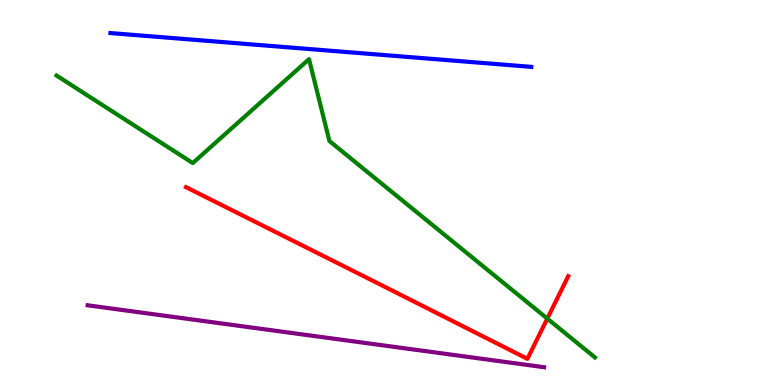[{'lines': ['blue', 'red'], 'intersections': []}, {'lines': ['green', 'red'], 'intersections': [{'x': 7.06, 'y': 1.72}]}, {'lines': ['purple', 'red'], 'intersections': []}, {'lines': ['blue', 'green'], 'intersections': []}, {'lines': ['blue', 'purple'], 'intersections': []}, {'lines': ['green', 'purple'], 'intersections': []}]